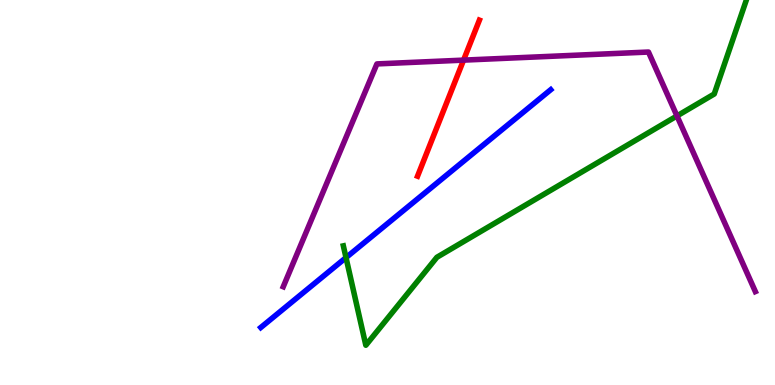[{'lines': ['blue', 'red'], 'intersections': []}, {'lines': ['green', 'red'], 'intersections': []}, {'lines': ['purple', 'red'], 'intersections': [{'x': 5.98, 'y': 8.44}]}, {'lines': ['blue', 'green'], 'intersections': [{'x': 4.46, 'y': 3.31}]}, {'lines': ['blue', 'purple'], 'intersections': []}, {'lines': ['green', 'purple'], 'intersections': [{'x': 8.74, 'y': 6.99}]}]